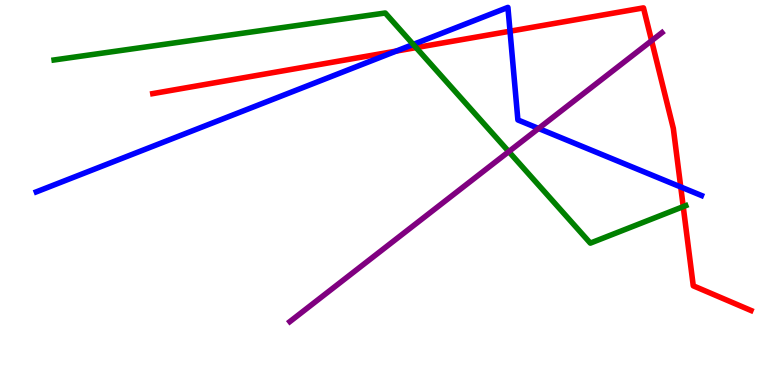[{'lines': ['blue', 'red'], 'intersections': [{'x': 5.11, 'y': 8.67}, {'x': 6.58, 'y': 9.19}, {'x': 8.78, 'y': 5.14}]}, {'lines': ['green', 'red'], 'intersections': [{'x': 5.37, 'y': 8.76}, {'x': 8.82, 'y': 4.63}]}, {'lines': ['purple', 'red'], 'intersections': [{'x': 8.41, 'y': 8.94}]}, {'lines': ['blue', 'green'], 'intersections': [{'x': 5.33, 'y': 8.85}]}, {'lines': ['blue', 'purple'], 'intersections': [{'x': 6.95, 'y': 6.66}]}, {'lines': ['green', 'purple'], 'intersections': [{'x': 6.56, 'y': 6.06}]}]